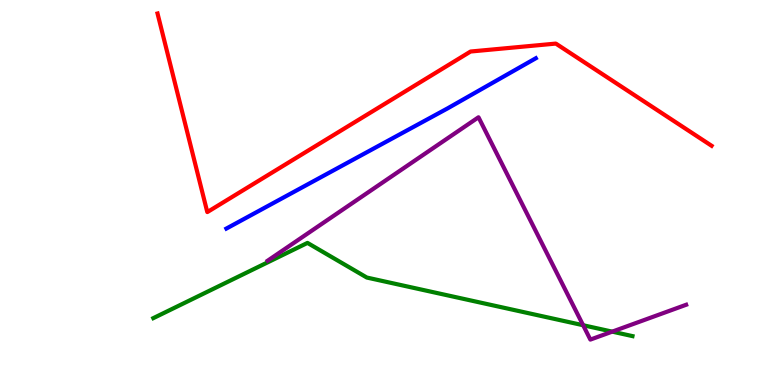[{'lines': ['blue', 'red'], 'intersections': []}, {'lines': ['green', 'red'], 'intersections': []}, {'lines': ['purple', 'red'], 'intersections': []}, {'lines': ['blue', 'green'], 'intersections': []}, {'lines': ['blue', 'purple'], 'intersections': []}, {'lines': ['green', 'purple'], 'intersections': [{'x': 7.52, 'y': 1.55}, {'x': 7.9, 'y': 1.39}]}]